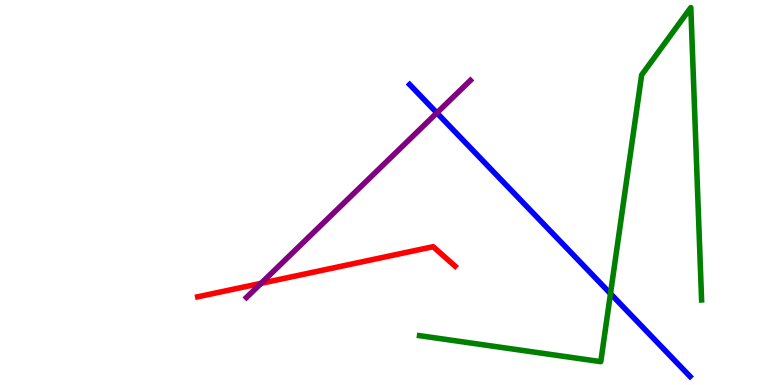[{'lines': ['blue', 'red'], 'intersections': []}, {'lines': ['green', 'red'], 'intersections': []}, {'lines': ['purple', 'red'], 'intersections': [{'x': 3.37, 'y': 2.64}]}, {'lines': ['blue', 'green'], 'intersections': [{'x': 7.88, 'y': 2.37}]}, {'lines': ['blue', 'purple'], 'intersections': [{'x': 5.64, 'y': 7.07}]}, {'lines': ['green', 'purple'], 'intersections': []}]